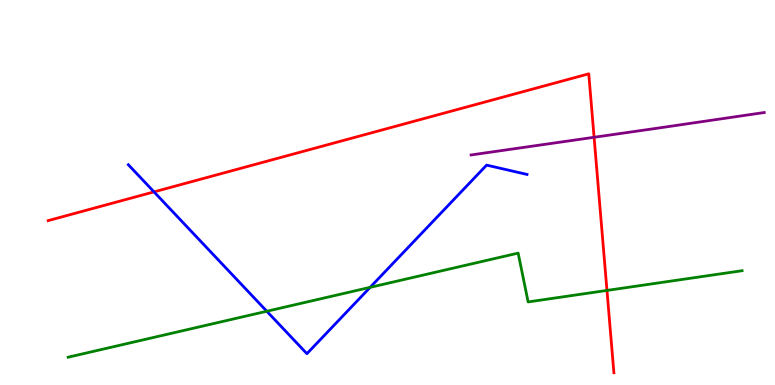[{'lines': ['blue', 'red'], 'intersections': [{'x': 1.99, 'y': 5.02}]}, {'lines': ['green', 'red'], 'intersections': [{'x': 7.83, 'y': 2.46}]}, {'lines': ['purple', 'red'], 'intersections': [{'x': 7.67, 'y': 6.43}]}, {'lines': ['blue', 'green'], 'intersections': [{'x': 3.44, 'y': 1.92}, {'x': 4.78, 'y': 2.54}]}, {'lines': ['blue', 'purple'], 'intersections': []}, {'lines': ['green', 'purple'], 'intersections': []}]